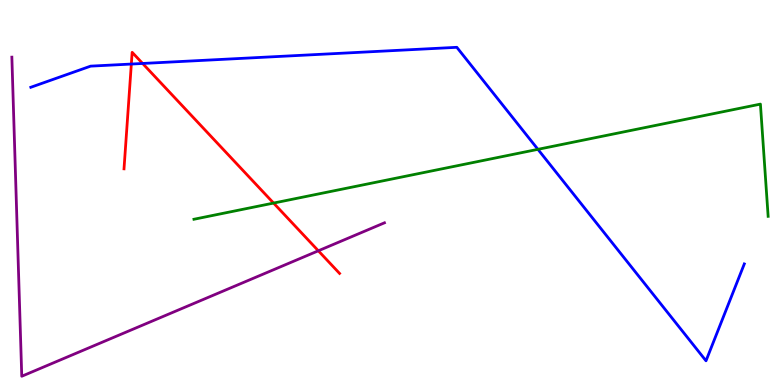[{'lines': ['blue', 'red'], 'intersections': [{'x': 1.69, 'y': 8.34}, {'x': 1.84, 'y': 8.35}]}, {'lines': ['green', 'red'], 'intersections': [{'x': 3.53, 'y': 4.73}]}, {'lines': ['purple', 'red'], 'intersections': [{'x': 4.11, 'y': 3.49}]}, {'lines': ['blue', 'green'], 'intersections': [{'x': 6.94, 'y': 6.12}]}, {'lines': ['blue', 'purple'], 'intersections': []}, {'lines': ['green', 'purple'], 'intersections': []}]